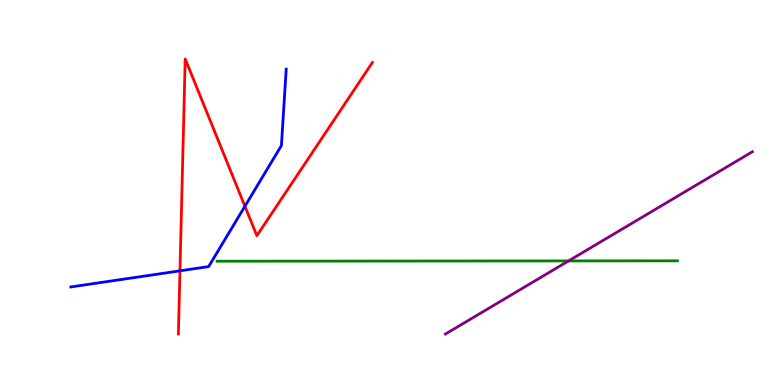[{'lines': ['blue', 'red'], 'intersections': [{'x': 2.32, 'y': 2.97}, {'x': 3.16, 'y': 4.64}]}, {'lines': ['green', 'red'], 'intersections': []}, {'lines': ['purple', 'red'], 'intersections': []}, {'lines': ['blue', 'green'], 'intersections': []}, {'lines': ['blue', 'purple'], 'intersections': []}, {'lines': ['green', 'purple'], 'intersections': [{'x': 7.34, 'y': 3.22}]}]